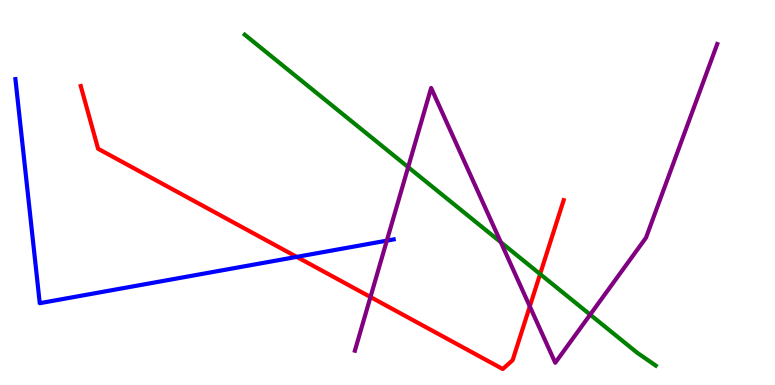[{'lines': ['blue', 'red'], 'intersections': [{'x': 3.83, 'y': 3.33}]}, {'lines': ['green', 'red'], 'intersections': [{'x': 6.97, 'y': 2.88}]}, {'lines': ['purple', 'red'], 'intersections': [{'x': 4.78, 'y': 2.29}, {'x': 6.84, 'y': 2.04}]}, {'lines': ['blue', 'green'], 'intersections': []}, {'lines': ['blue', 'purple'], 'intersections': [{'x': 4.99, 'y': 3.75}]}, {'lines': ['green', 'purple'], 'intersections': [{'x': 5.27, 'y': 5.66}, {'x': 6.46, 'y': 3.71}, {'x': 7.62, 'y': 1.83}]}]